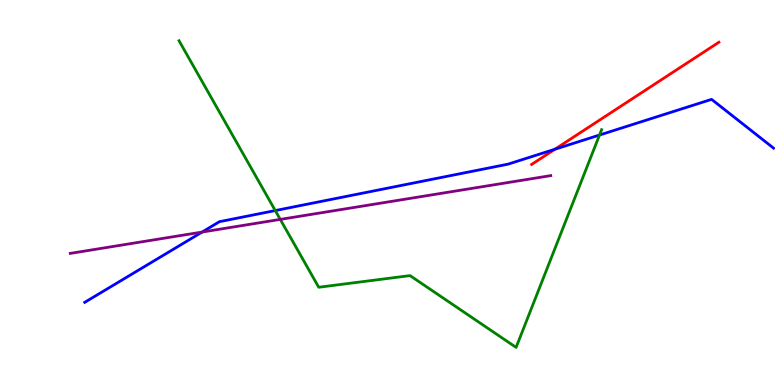[{'lines': ['blue', 'red'], 'intersections': [{'x': 7.16, 'y': 6.12}]}, {'lines': ['green', 'red'], 'intersections': []}, {'lines': ['purple', 'red'], 'intersections': []}, {'lines': ['blue', 'green'], 'intersections': [{'x': 3.55, 'y': 4.53}, {'x': 7.74, 'y': 6.49}]}, {'lines': ['blue', 'purple'], 'intersections': [{'x': 2.61, 'y': 3.97}]}, {'lines': ['green', 'purple'], 'intersections': [{'x': 3.62, 'y': 4.3}]}]